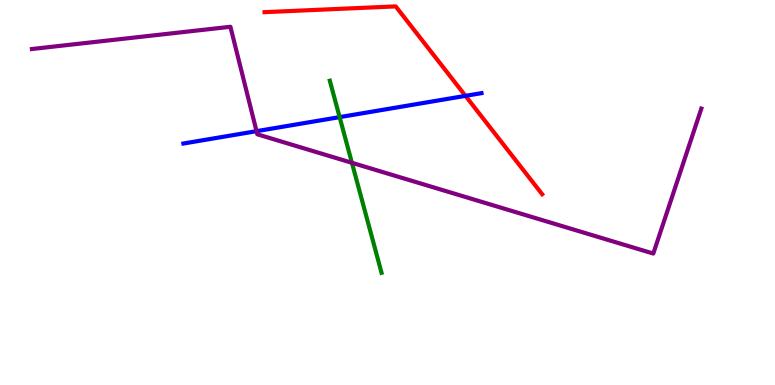[{'lines': ['blue', 'red'], 'intersections': [{'x': 6.01, 'y': 7.51}]}, {'lines': ['green', 'red'], 'intersections': []}, {'lines': ['purple', 'red'], 'intersections': []}, {'lines': ['blue', 'green'], 'intersections': [{'x': 4.38, 'y': 6.96}]}, {'lines': ['blue', 'purple'], 'intersections': [{'x': 3.31, 'y': 6.59}]}, {'lines': ['green', 'purple'], 'intersections': [{'x': 4.54, 'y': 5.77}]}]